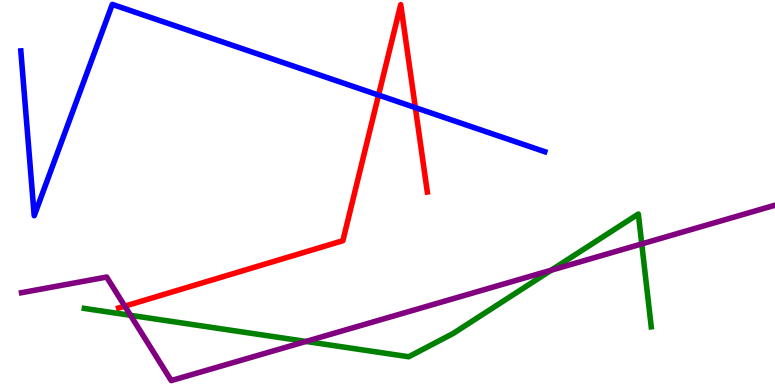[{'lines': ['blue', 'red'], 'intersections': [{'x': 4.88, 'y': 7.53}, {'x': 5.36, 'y': 7.2}]}, {'lines': ['green', 'red'], 'intersections': []}, {'lines': ['purple', 'red'], 'intersections': [{'x': 1.61, 'y': 2.05}]}, {'lines': ['blue', 'green'], 'intersections': []}, {'lines': ['blue', 'purple'], 'intersections': []}, {'lines': ['green', 'purple'], 'intersections': [{'x': 1.68, 'y': 1.81}, {'x': 3.95, 'y': 1.13}, {'x': 7.11, 'y': 2.98}, {'x': 8.28, 'y': 3.66}]}]